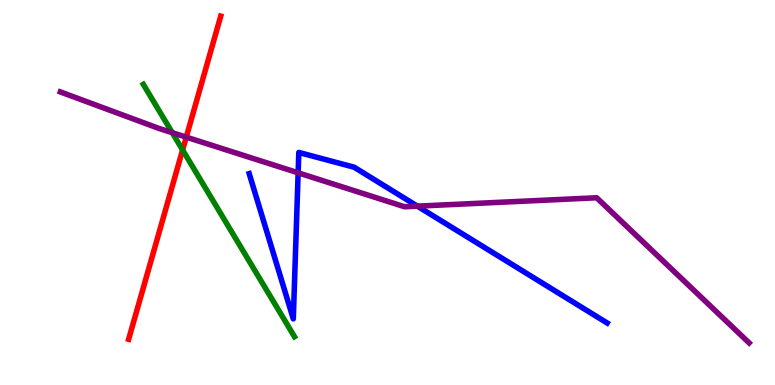[{'lines': ['blue', 'red'], 'intersections': []}, {'lines': ['green', 'red'], 'intersections': [{'x': 2.36, 'y': 6.11}]}, {'lines': ['purple', 'red'], 'intersections': [{'x': 2.4, 'y': 6.44}]}, {'lines': ['blue', 'green'], 'intersections': []}, {'lines': ['blue', 'purple'], 'intersections': [{'x': 3.85, 'y': 5.51}, {'x': 5.39, 'y': 4.65}]}, {'lines': ['green', 'purple'], 'intersections': [{'x': 2.22, 'y': 6.55}]}]